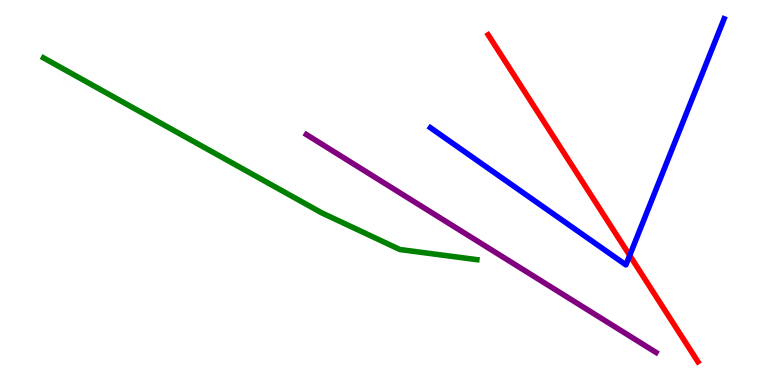[{'lines': ['blue', 'red'], 'intersections': [{'x': 8.13, 'y': 3.37}]}, {'lines': ['green', 'red'], 'intersections': []}, {'lines': ['purple', 'red'], 'intersections': []}, {'lines': ['blue', 'green'], 'intersections': []}, {'lines': ['blue', 'purple'], 'intersections': []}, {'lines': ['green', 'purple'], 'intersections': []}]